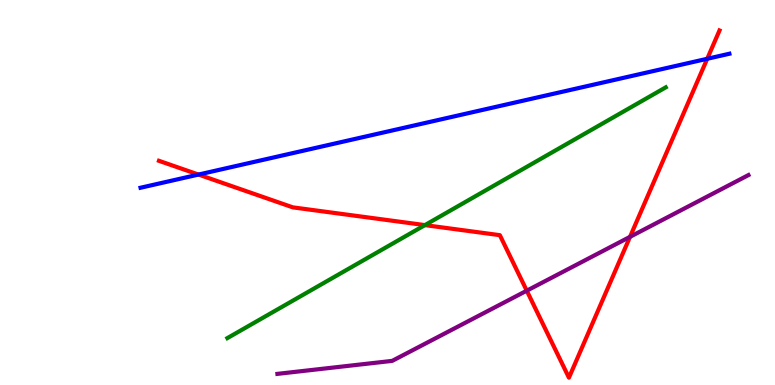[{'lines': ['blue', 'red'], 'intersections': [{'x': 2.56, 'y': 5.47}, {'x': 9.13, 'y': 8.47}]}, {'lines': ['green', 'red'], 'intersections': [{'x': 5.48, 'y': 4.15}]}, {'lines': ['purple', 'red'], 'intersections': [{'x': 6.8, 'y': 2.45}, {'x': 8.13, 'y': 3.85}]}, {'lines': ['blue', 'green'], 'intersections': []}, {'lines': ['blue', 'purple'], 'intersections': []}, {'lines': ['green', 'purple'], 'intersections': []}]